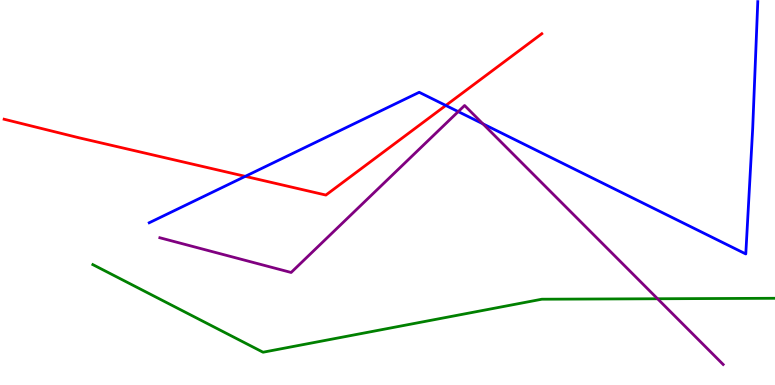[{'lines': ['blue', 'red'], 'intersections': [{'x': 3.16, 'y': 5.42}, {'x': 5.75, 'y': 7.26}]}, {'lines': ['green', 'red'], 'intersections': []}, {'lines': ['purple', 'red'], 'intersections': []}, {'lines': ['blue', 'green'], 'intersections': []}, {'lines': ['blue', 'purple'], 'intersections': [{'x': 5.91, 'y': 7.1}, {'x': 6.23, 'y': 6.78}]}, {'lines': ['green', 'purple'], 'intersections': [{'x': 8.48, 'y': 2.24}]}]